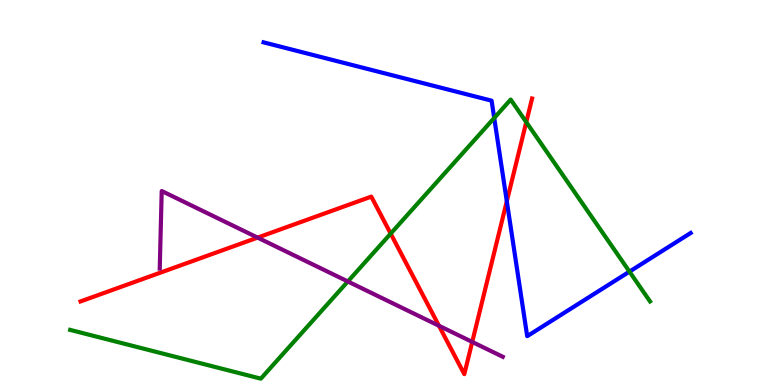[{'lines': ['blue', 'red'], 'intersections': [{'x': 6.54, 'y': 4.77}]}, {'lines': ['green', 'red'], 'intersections': [{'x': 5.04, 'y': 3.93}, {'x': 6.79, 'y': 6.83}]}, {'lines': ['purple', 'red'], 'intersections': [{'x': 3.32, 'y': 3.83}, {'x': 5.66, 'y': 1.54}, {'x': 6.09, 'y': 1.12}]}, {'lines': ['blue', 'green'], 'intersections': [{'x': 6.38, 'y': 6.94}, {'x': 8.12, 'y': 2.94}]}, {'lines': ['blue', 'purple'], 'intersections': []}, {'lines': ['green', 'purple'], 'intersections': [{'x': 4.49, 'y': 2.69}]}]